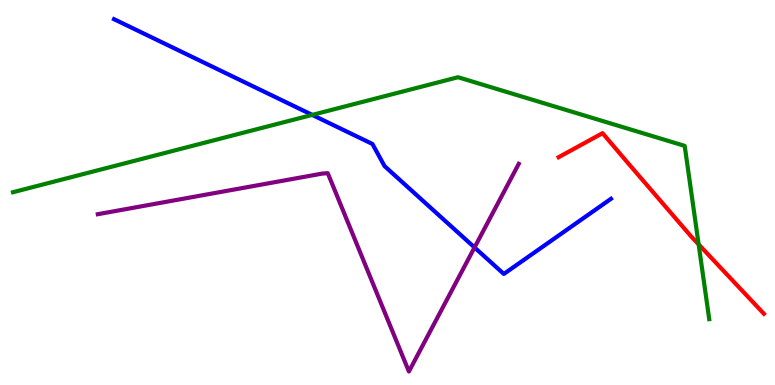[{'lines': ['blue', 'red'], 'intersections': []}, {'lines': ['green', 'red'], 'intersections': [{'x': 9.01, 'y': 3.65}]}, {'lines': ['purple', 'red'], 'intersections': []}, {'lines': ['blue', 'green'], 'intersections': [{'x': 4.03, 'y': 7.02}]}, {'lines': ['blue', 'purple'], 'intersections': [{'x': 6.12, 'y': 3.57}]}, {'lines': ['green', 'purple'], 'intersections': []}]